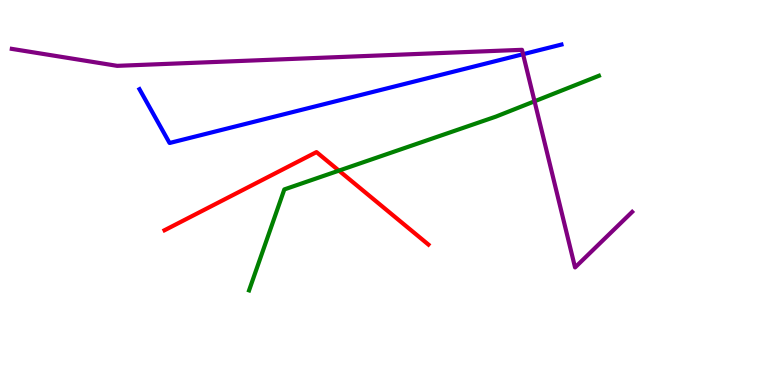[{'lines': ['blue', 'red'], 'intersections': []}, {'lines': ['green', 'red'], 'intersections': [{'x': 4.37, 'y': 5.57}]}, {'lines': ['purple', 'red'], 'intersections': []}, {'lines': ['blue', 'green'], 'intersections': []}, {'lines': ['blue', 'purple'], 'intersections': [{'x': 6.75, 'y': 8.59}]}, {'lines': ['green', 'purple'], 'intersections': [{'x': 6.9, 'y': 7.37}]}]